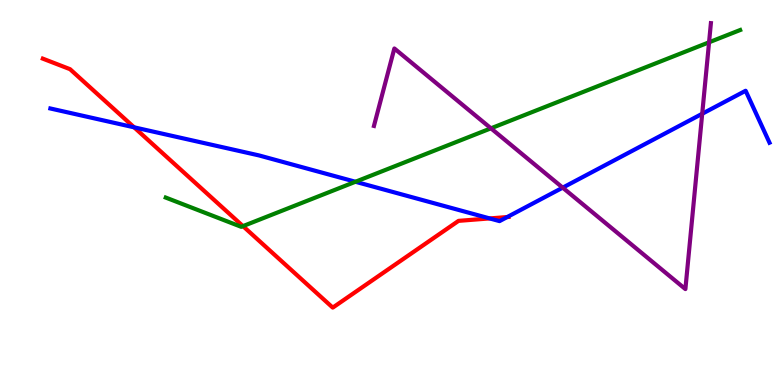[{'lines': ['blue', 'red'], 'intersections': [{'x': 1.73, 'y': 6.69}, {'x': 6.32, 'y': 4.33}, {'x': 6.54, 'y': 4.36}]}, {'lines': ['green', 'red'], 'intersections': [{'x': 3.14, 'y': 4.13}]}, {'lines': ['purple', 'red'], 'intersections': []}, {'lines': ['blue', 'green'], 'intersections': [{'x': 4.59, 'y': 5.28}]}, {'lines': ['blue', 'purple'], 'intersections': [{'x': 7.26, 'y': 5.13}, {'x': 9.06, 'y': 7.05}]}, {'lines': ['green', 'purple'], 'intersections': [{'x': 6.33, 'y': 6.67}, {'x': 9.15, 'y': 8.9}]}]